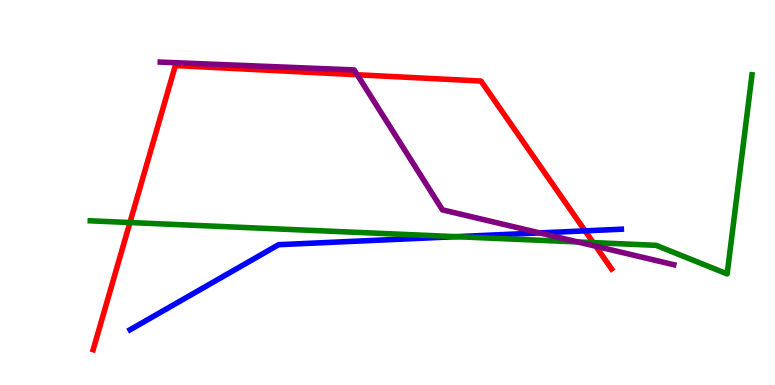[{'lines': ['blue', 'red'], 'intersections': [{'x': 7.55, 'y': 4.0}]}, {'lines': ['green', 'red'], 'intersections': [{'x': 1.68, 'y': 4.22}, {'x': 7.65, 'y': 3.7}]}, {'lines': ['purple', 'red'], 'intersections': [{'x': 4.61, 'y': 8.06}, {'x': 7.69, 'y': 3.6}]}, {'lines': ['blue', 'green'], 'intersections': [{'x': 5.89, 'y': 3.85}]}, {'lines': ['blue', 'purple'], 'intersections': [{'x': 6.96, 'y': 3.95}]}, {'lines': ['green', 'purple'], 'intersections': [{'x': 7.45, 'y': 3.72}]}]